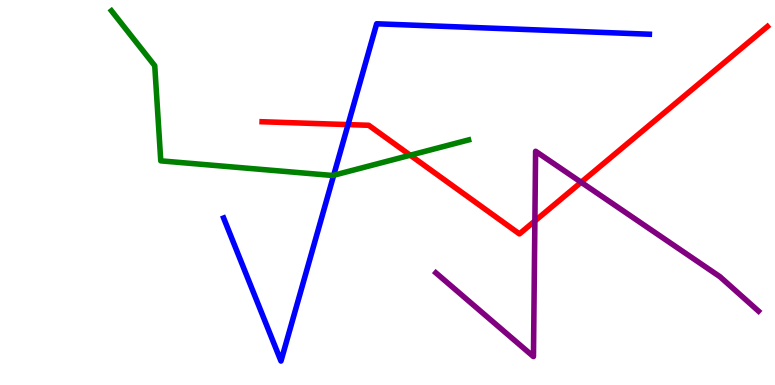[{'lines': ['blue', 'red'], 'intersections': [{'x': 4.49, 'y': 6.76}]}, {'lines': ['green', 'red'], 'intersections': [{'x': 5.29, 'y': 5.97}]}, {'lines': ['purple', 'red'], 'intersections': [{'x': 6.9, 'y': 4.26}, {'x': 7.5, 'y': 5.27}]}, {'lines': ['blue', 'green'], 'intersections': [{'x': 4.31, 'y': 5.45}]}, {'lines': ['blue', 'purple'], 'intersections': []}, {'lines': ['green', 'purple'], 'intersections': []}]